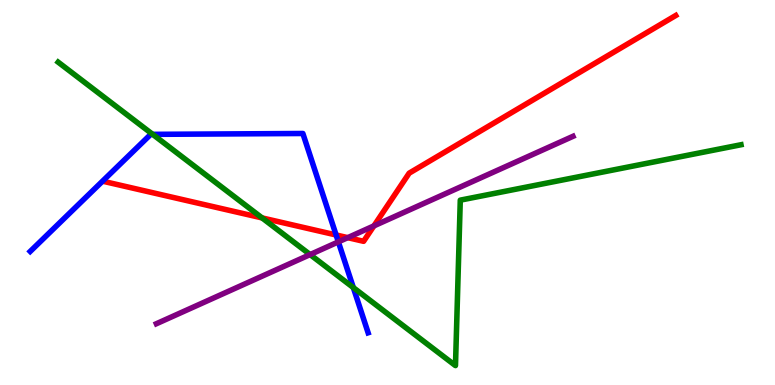[{'lines': ['blue', 'red'], 'intersections': [{'x': 4.34, 'y': 3.9}]}, {'lines': ['green', 'red'], 'intersections': [{'x': 3.38, 'y': 4.34}]}, {'lines': ['purple', 'red'], 'intersections': [{'x': 4.49, 'y': 3.83}, {'x': 4.82, 'y': 4.13}]}, {'lines': ['blue', 'green'], 'intersections': [{'x': 1.97, 'y': 6.51}, {'x': 4.56, 'y': 2.53}]}, {'lines': ['blue', 'purple'], 'intersections': [{'x': 4.37, 'y': 3.72}]}, {'lines': ['green', 'purple'], 'intersections': [{'x': 4.0, 'y': 3.39}]}]